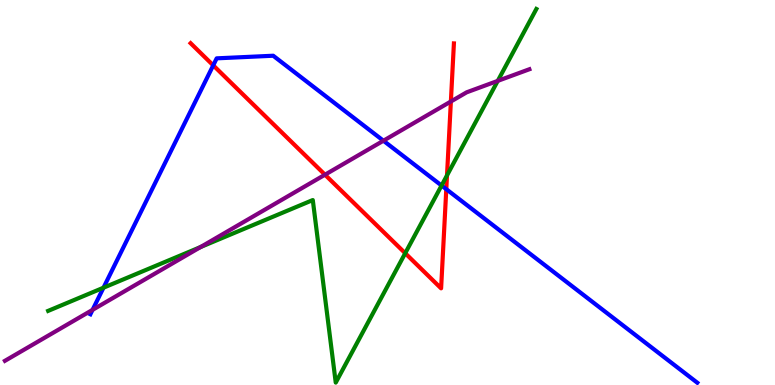[{'lines': ['blue', 'red'], 'intersections': [{'x': 2.75, 'y': 8.3}, {'x': 5.76, 'y': 5.09}]}, {'lines': ['green', 'red'], 'intersections': [{'x': 5.23, 'y': 3.42}, {'x': 5.77, 'y': 5.44}]}, {'lines': ['purple', 'red'], 'intersections': [{'x': 4.19, 'y': 5.46}, {'x': 5.82, 'y': 7.36}]}, {'lines': ['blue', 'green'], 'intersections': [{'x': 1.34, 'y': 2.53}, {'x': 5.7, 'y': 5.18}]}, {'lines': ['blue', 'purple'], 'intersections': [{'x': 1.19, 'y': 1.95}, {'x': 4.95, 'y': 6.34}]}, {'lines': ['green', 'purple'], 'intersections': [{'x': 2.59, 'y': 3.58}, {'x': 6.42, 'y': 7.9}]}]